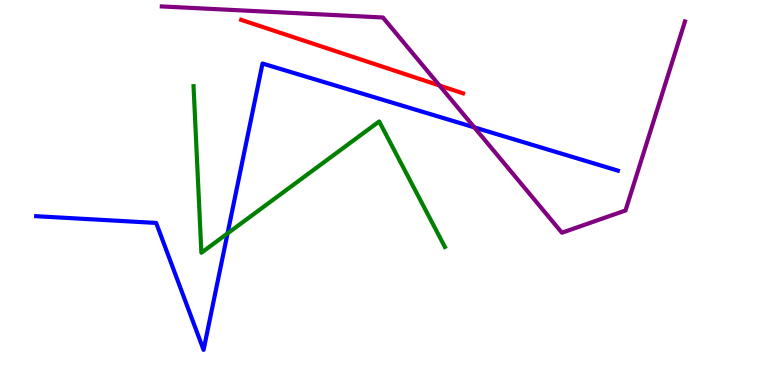[{'lines': ['blue', 'red'], 'intersections': []}, {'lines': ['green', 'red'], 'intersections': []}, {'lines': ['purple', 'red'], 'intersections': [{'x': 5.67, 'y': 7.78}]}, {'lines': ['blue', 'green'], 'intersections': [{'x': 2.94, 'y': 3.94}]}, {'lines': ['blue', 'purple'], 'intersections': [{'x': 6.12, 'y': 6.69}]}, {'lines': ['green', 'purple'], 'intersections': []}]